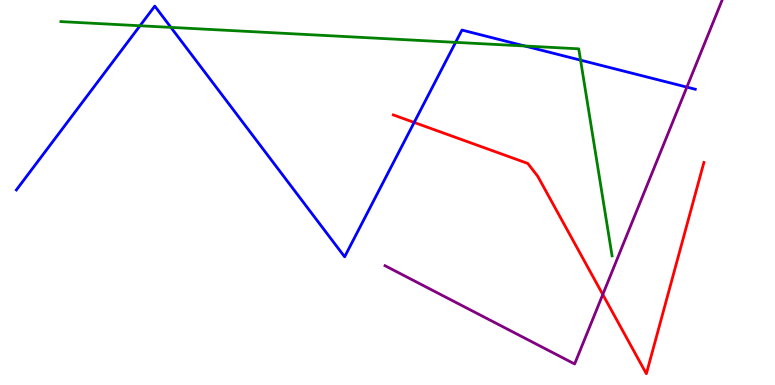[{'lines': ['blue', 'red'], 'intersections': [{'x': 5.34, 'y': 6.82}]}, {'lines': ['green', 'red'], 'intersections': []}, {'lines': ['purple', 'red'], 'intersections': [{'x': 7.78, 'y': 2.35}]}, {'lines': ['blue', 'green'], 'intersections': [{'x': 1.81, 'y': 9.33}, {'x': 2.21, 'y': 9.29}, {'x': 5.88, 'y': 8.9}, {'x': 6.77, 'y': 8.81}, {'x': 7.49, 'y': 8.44}]}, {'lines': ['blue', 'purple'], 'intersections': [{'x': 8.86, 'y': 7.74}]}, {'lines': ['green', 'purple'], 'intersections': []}]